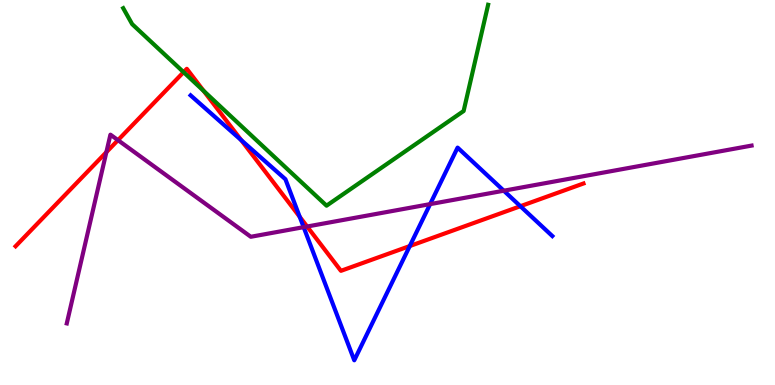[{'lines': ['blue', 'red'], 'intersections': [{'x': 3.11, 'y': 6.36}, {'x': 3.87, 'y': 4.37}, {'x': 5.29, 'y': 3.61}, {'x': 6.71, 'y': 4.64}]}, {'lines': ['green', 'red'], 'intersections': [{'x': 2.37, 'y': 8.13}, {'x': 2.63, 'y': 7.64}]}, {'lines': ['purple', 'red'], 'intersections': [{'x': 1.37, 'y': 6.05}, {'x': 1.52, 'y': 6.36}, {'x': 3.96, 'y': 4.12}]}, {'lines': ['blue', 'green'], 'intersections': []}, {'lines': ['blue', 'purple'], 'intersections': [{'x': 3.92, 'y': 4.1}, {'x': 5.55, 'y': 4.7}, {'x': 6.5, 'y': 5.05}]}, {'lines': ['green', 'purple'], 'intersections': []}]